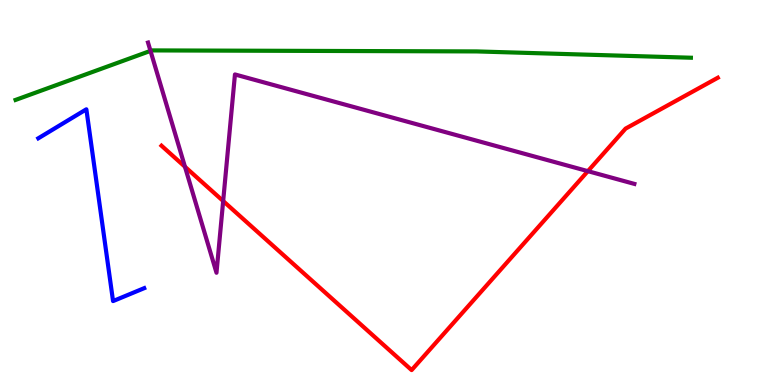[{'lines': ['blue', 'red'], 'intersections': []}, {'lines': ['green', 'red'], 'intersections': []}, {'lines': ['purple', 'red'], 'intersections': [{'x': 2.39, 'y': 5.67}, {'x': 2.88, 'y': 4.78}, {'x': 7.59, 'y': 5.55}]}, {'lines': ['blue', 'green'], 'intersections': []}, {'lines': ['blue', 'purple'], 'intersections': []}, {'lines': ['green', 'purple'], 'intersections': [{'x': 1.94, 'y': 8.68}]}]